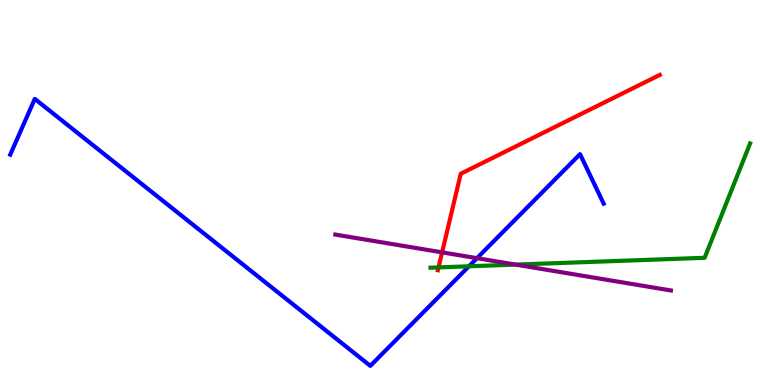[{'lines': ['blue', 'red'], 'intersections': []}, {'lines': ['green', 'red'], 'intersections': [{'x': 5.66, 'y': 3.05}]}, {'lines': ['purple', 'red'], 'intersections': [{'x': 5.7, 'y': 3.45}]}, {'lines': ['blue', 'green'], 'intersections': [{'x': 6.05, 'y': 3.08}]}, {'lines': ['blue', 'purple'], 'intersections': [{'x': 6.15, 'y': 3.29}]}, {'lines': ['green', 'purple'], 'intersections': [{'x': 6.65, 'y': 3.13}]}]